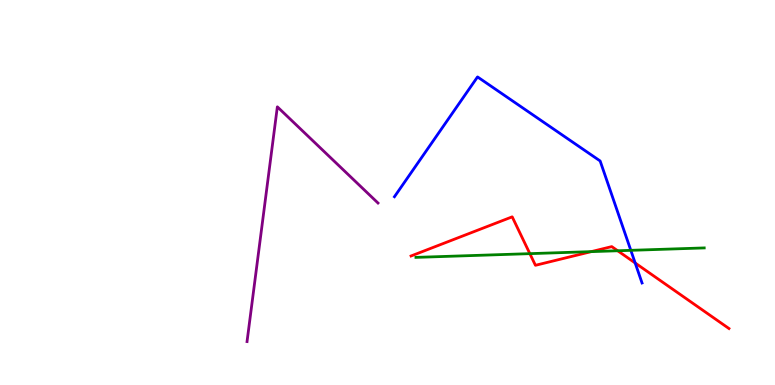[{'lines': ['blue', 'red'], 'intersections': [{'x': 8.2, 'y': 3.17}]}, {'lines': ['green', 'red'], 'intersections': [{'x': 6.84, 'y': 3.41}, {'x': 7.63, 'y': 3.46}, {'x': 7.97, 'y': 3.49}]}, {'lines': ['purple', 'red'], 'intersections': []}, {'lines': ['blue', 'green'], 'intersections': [{'x': 8.14, 'y': 3.5}]}, {'lines': ['blue', 'purple'], 'intersections': []}, {'lines': ['green', 'purple'], 'intersections': []}]